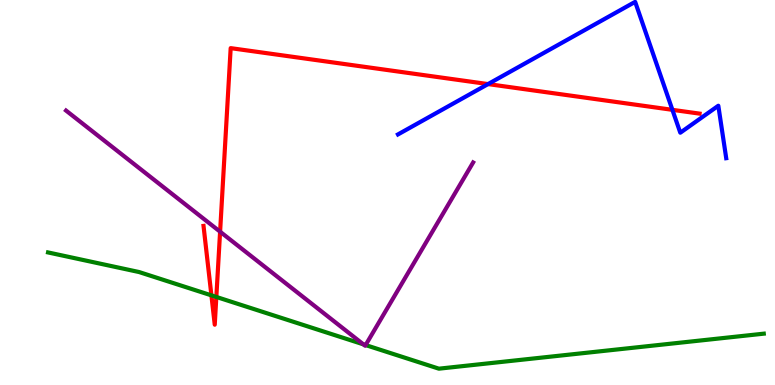[{'lines': ['blue', 'red'], 'intersections': [{'x': 6.3, 'y': 7.82}, {'x': 8.68, 'y': 7.15}]}, {'lines': ['green', 'red'], 'intersections': [{'x': 2.73, 'y': 2.33}, {'x': 2.79, 'y': 2.29}]}, {'lines': ['purple', 'red'], 'intersections': [{'x': 2.84, 'y': 3.98}]}, {'lines': ['blue', 'green'], 'intersections': []}, {'lines': ['blue', 'purple'], 'intersections': []}, {'lines': ['green', 'purple'], 'intersections': [{'x': 4.69, 'y': 1.06}, {'x': 4.72, 'y': 1.04}]}]